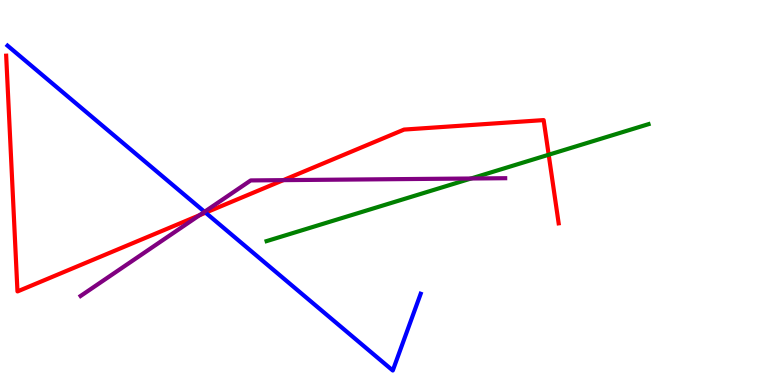[{'lines': ['blue', 'red'], 'intersections': [{'x': 2.65, 'y': 4.48}]}, {'lines': ['green', 'red'], 'intersections': [{'x': 7.08, 'y': 5.98}]}, {'lines': ['purple', 'red'], 'intersections': [{'x': 2.57, 'y': 4.41}, {'x': 3.66, 'y': 5.32}]}, {'lines': ['blue', 'green'], 'intersections': []}, {'lines': ['blue', 'purple'], 'intersections': [{'x': 2.64, 'y': 4.5}]}, {'lines': ['green', 'purple'], 'intersections': [{'x': 6.08, 'y': 5.36}]}]